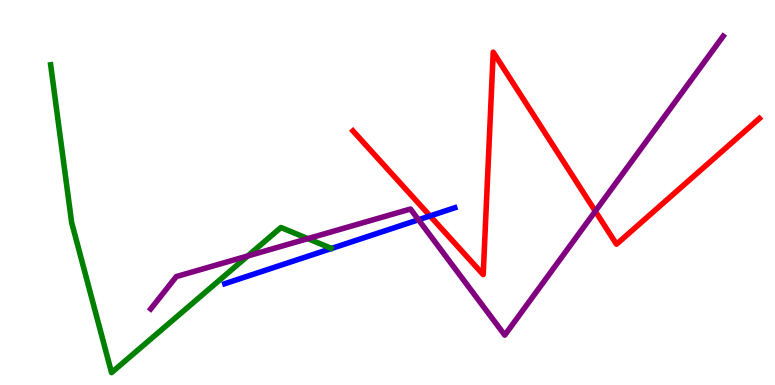[{'lines': ['blue', 'red'], 'intersections': [{'x': 5.55, 'y': 4.39}]}, {'lines': ['green', 'red'], 'intersections': []}, {'lines': ['purple', 'red'], 'intersections': [{'x': 7.68, 'y': 4.51}]}, {'lines': ['blue', 'green'], 'intersections': []}, {'lines': ['blue', 'purple'], 'intersections': [{'x': 5.4, 'y': 4.29}]}, {'lines': ['green', 'purple'], 'intersections': [{'x': 3.2, 'y': 3.35}, {'x': 3.97, 'y': 3.8}]}]